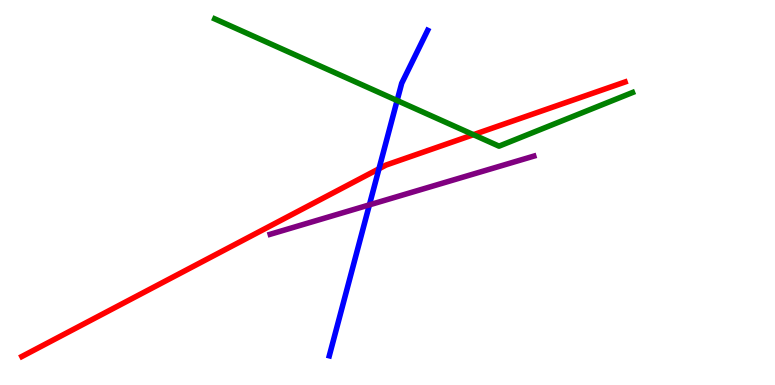[{'lines': ['blue', 'red'], 'intersections': [{'x': 4.89, 'y': 5.62}]}, {'lines': ['green', 'red'], 'intersections': [{'x': 6.11, 'y': 6.5}]}, {'lines': ['purple', 'red'], 'intersections': []}, {'lines': ['blue', 'green'], 'intersections': [{'x': 5.12, 'y': 7.39}]}, {'lines': ['blue', 'purple'], 'intersections': [{'x': 4.77, 'y': 4.68}]}, {'lines': ['green', 'purple'], 'intersections': []}]